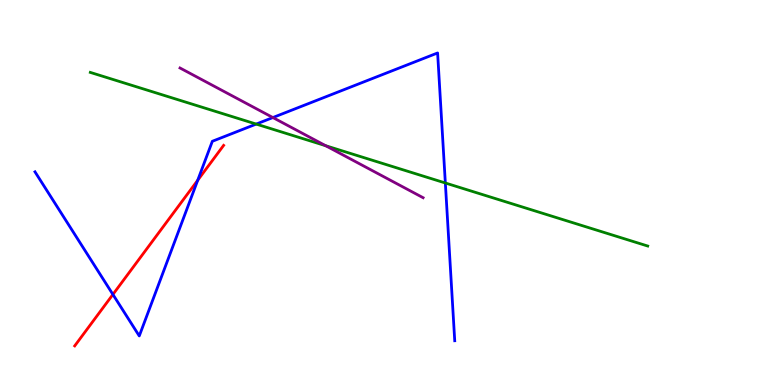[{'lines': ['blue', 'red'], 'intersections': [{'x': 1.46, 'y': 2.35}, {'x': 2.55, 'y': 5.32}]}, {'lines': ['green', 'red'], 'intersections': []}, {'lines': ['purple', 'red'], 'intersections': []}, {'lines': ['blue', 'green'], 'intersections': [{'x': 3.31, 'y': 6.78}, {'x': 5.75, 'y': 5.25}]}, {'lines': ['blue', 'purple'], 'intersections': [{'x': 3.52, 'y': 6.95}]}, {'lines': ['green', 'purple'], 'intersections': [{'x': 4.2, 'y': 6.22}]}]